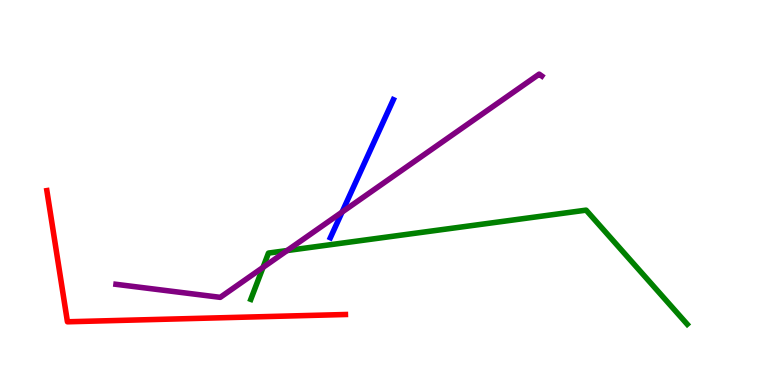[{'lines': ['blue', 'red'], 'intersections': []}, {'lines': ['green', 'red'], 'intersections': []}, {'lines': ['purple', 'red'], 'intersections': []}, {'lines': ['blue', 'green'], 'intersections': []}, {'lines': ['blue', 'purple'], 'intersections': [{'x': 4.41, 'y': 4.49}]}, {'lines': ['green', 'purple'], 'intersections': [{'x': 3.39, 'y': 3.05}, {'x': 3.7, 'y': 3.49}]}]